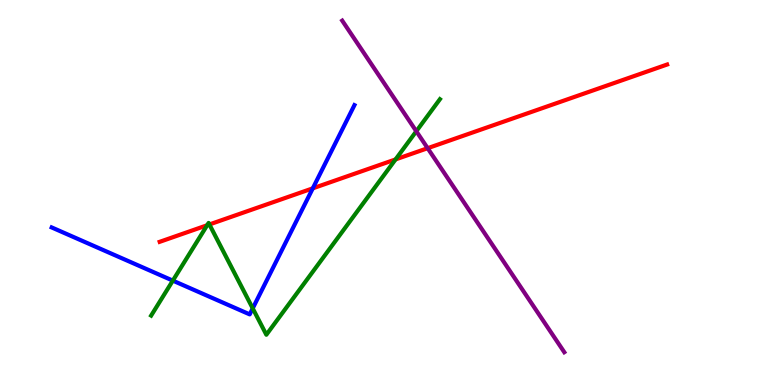[{'lines': ['blue', 'red'], 'intersections': [{'x': 4.04, 'y': 5.11}]}, {'lines': ['green', 'red'], 'intersections': [{'x': 2.67, 'y': 4.15}, {'x': 2.7, 'y': 4.17}, {'x': 5.1, 'y': 5.86}]}, {'lines': ['purple', 'red'], 'intersections': [{'x': 5.52, 'y': 6.15}]}, {'lines': ['blue', 'green'], 'intersections': [{'x': 2.23, 'y': 2.71}, {'x': 3.26, 'y': 1.99}]}, {'lines': ['blue', 'purple'], 'intersections': []}, {'lines': ['green', 'purple'], 'intersections': [{'x': 5.37, 'y': 6.59}]}]